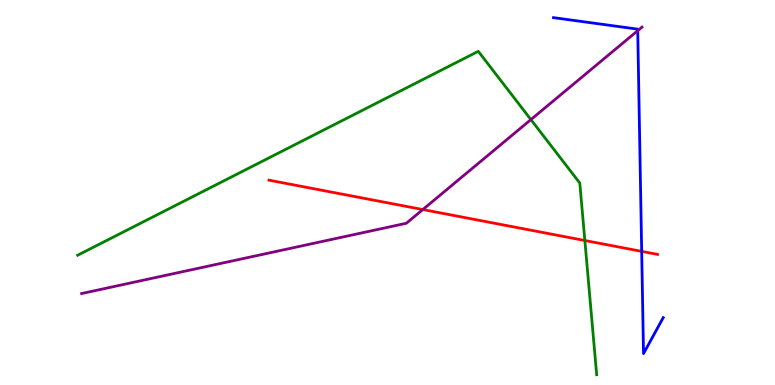[{'lines': ['blue', 'red'], 'intersections': [{'x': 8.28, 'y': 3.47}]}, {'lines': ['green', 'red'], 'intersections': [{'x': 7.55, 'y': 3.75}]}, {'lines': ['purple', 'red'], 'intersections': [{'x': 5.46, 'y': 4.56}]}, {'lines': ['blue', 'green'], 'intersections': []}, {'lines': ['blue', 'purple'], 'intersections': [{'x': 8.23, 'y': 9.2}]}, {'lines': ['green', 'purple'], 'intersections': [{'x': 6.85, 'y': 6.89}]}]